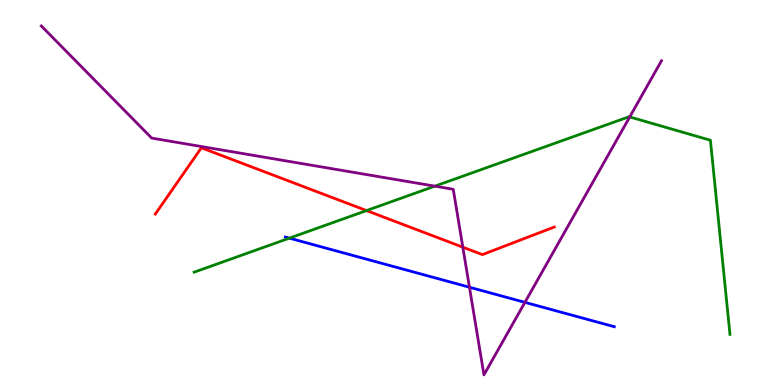[{'lines': ['blue', 'red'], 'intersections': []}, {'lines': ['green', 'red'], 'intersections': [{'x': 4.73, 'y': 4.53}]}, {'lines': ['purple', 'red'], 'intersections': [{'x': 5.97, 'y': 3.58}]}, {'lines': ['blue', 'green'], 'intersections': [{'x': 3.73, 'y': 3.81}]}, {'lines': ['blue', 'purple'], 'intersections': [{'x': 6.06, 'y': 2.54}, {'x': 6.77, 'y': 2.15}]}, {'lines': ['green', 'purple'], 'intersections': [{'x': 5.61, 'y': 5.16}, {'x': 8.13, 'y': 6.96}]}]